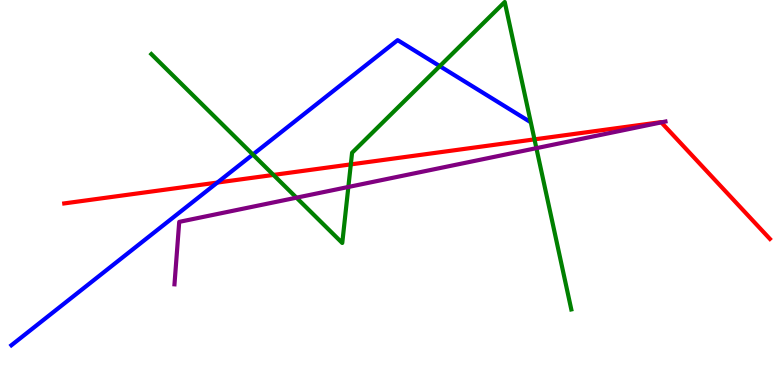[{'lines': ['blue', 'red'], 'intersections': [{'x': 2.8, 'y': 5.26}]}, {'lines': ['green', 'red'], 'intersections': [{'x': 3.53, 'y': 5.46}, {'x': 4.53, 'y': 5.73}, {'x': 6.9, 'y': 6.38}]}, {'lines': ['purple', 'red'], 'intersections': [{'x': 8.53, 'y': 6.82}]}, {'lines': ['blue', 'green'], 'intersections': [{'x': 3.26, 'y': 5.99}, {'x': 5.67, 'y': 8.28}]}, {'lines': ['blue', 'purple'], 'intersections': []}, {'lines': ['green', 'purple'], 'intersections': [{'x': 3.83, 'y': 4.87}, {'x': 4.49, 'y': 5.14}, {'x': 6.92, 'y': 6.15}]}]